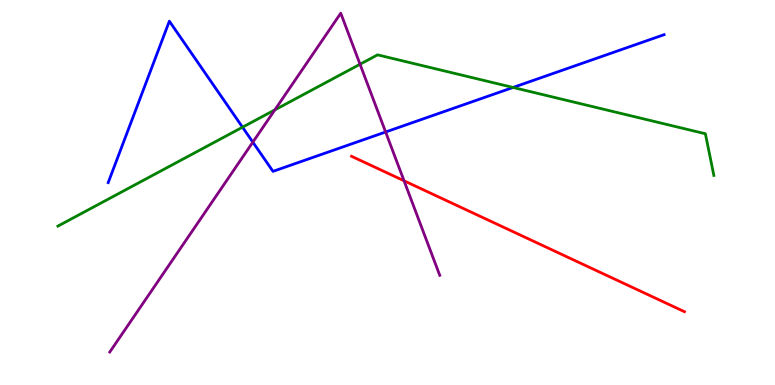[{'lines': ['blue', 'red'], 'intersections': []}, {'lines': ['green', 'red'], 'intersections': []}, {'lines': ['purple', 'red'], 'intersections': [{'x': 5.21, 'y': 5.3}]}, {'lines': ['blue', 'green'], 'intersections': [{'x': 3.13, 'y': 6.7}, {'x': 6.62, 'y': 7.73}]}, {'lines': ['blue', 'purple'], 'intersections': [{'x': 3.26, 'y': 6.31}, {'x': 4.98, 'y': 6.57}]}, {'lines': ['green', 'purple'], 'intersections': [{'x': 3.55, 'y': 7.15}, {'x': 4.65, 'y': 8.33}]}]